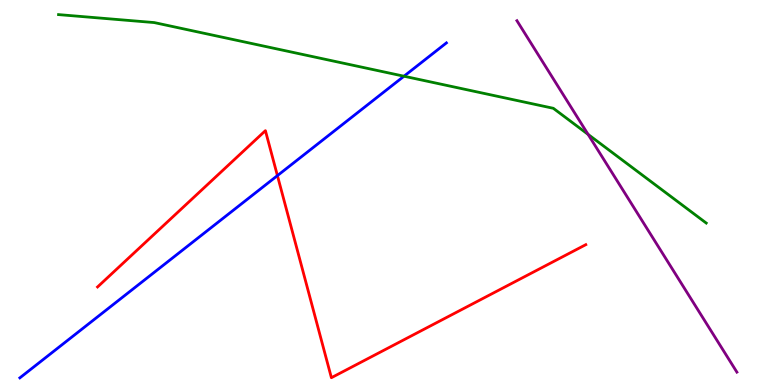[{'lines': ['blue', 'red'], 'intersections': [{'x': 3.58, 'y': 5.44}]}, {'lines': ['green', 'red'], 'intersections': []}, {'lines': ['purple', 'red'], 'intersections': []}, {'lines': ['blue', 'green'], 'intersections': [{'x': 5.21, 'y': 8.02}]}, {'lines': ['blue', 'purple'], 'intersections': []}, {'lines': ['green', 'purple'], 'intersections': [{'x': 7.59, 'y': 6.51}]}]